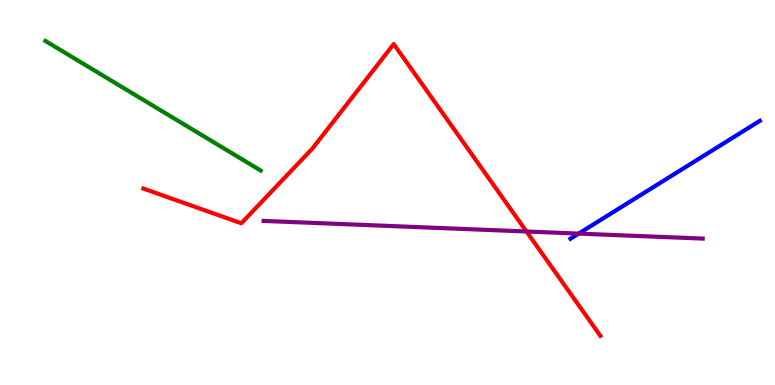[{'lines': ['blue', 'red'], 'intersections': []}, {'lines': ['green', 'red'], 'intersections': []}, {'lines': ['purple', 'red'], 'intersections': [{'x': 6.79, 'y': 3.99}]}, {'lines': ['blue', 'green'], 'intersections': []}, {'lines': ['blue', 'purple'], 'intersections': [{'x': 7.47, 'y': 3.93}]}, {'lines': ['green', 'purple'], 'intersections': []}]